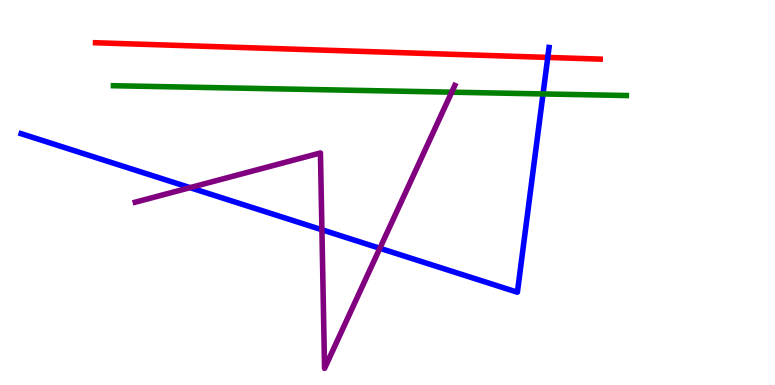[{'lines': ['blue', 'red'], 'intersections': [{'x': 7.07, 'y': 8.51}]}, {'lines': ['green', 'red'], 'intersections': []}, {'lines': ['purple', 'red'], 'intersections': []}, {'lines': ['blue', 'green'], 'intersections': [{'x': 7.01, 'y': 7.56}]}, {'lines': ['blue', 'purple'], 'intersections': [{'x': 2.45, 'y': 5.13}, {'x': 4.15, 'y': 4.03}, {'x': 4.9, 'y': 3.55}]}, {'lines': ['green', 'purple'], 'intersections': [{'x': 5.83, 'y': 7.61}]}]